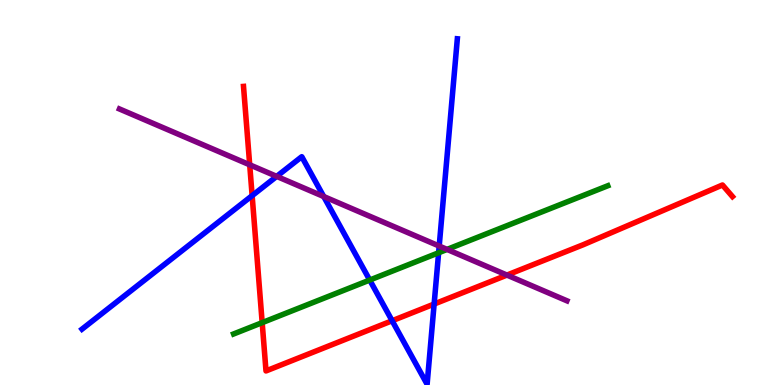[{'lines': ['blue', 'red'], 'intersections': [{'x': 3.25, 'y': 4.92}, {'x': 5.06, 'y': 1.67}, {'x': 5.6, 'y': 2.1}]}, {'lines': ['green', 'red'], 'intersections': [{'x': 3.38, 'y': 1.62}]}, {'lines': ['purple', 'red'], 'intersections': [{'x': 3.22, 'y': 5.72}, {'x': 6.54, 'y': 2.86}]}, {'lines': ['blue', 'green'], 'intersections': [{'x': 4.77, 'y': 2.73}, {'x': 5.66, 'y': 3.43}]}, {'lines': ['blue', 'purple'], 'intersections': [{'x': 3.57, 'y': 5.42}, {'x': 4.18, 'y': 4.9}, {'x': 5.67, 'y': 3.61}]}, {'lines': ['green', 'purple'], 'intersections': [{'x': 5.77, 'y': 3.52}]}]